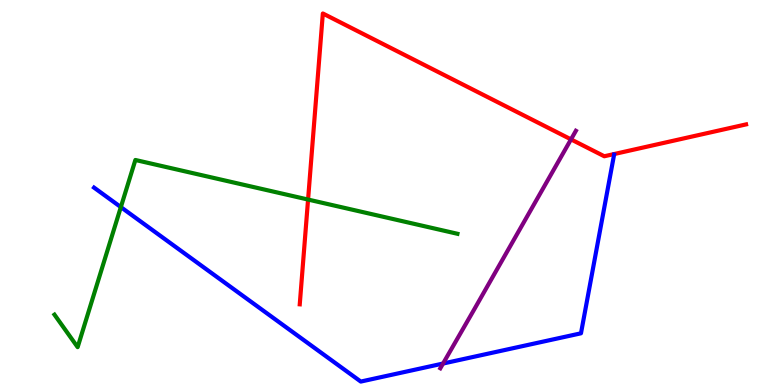[{'lines': ['blue', 'red'], 'intersections': []}, {'lines': ['green', 'red'], 'intersections': [{'x': 3.98, 'y': 4.82}]}, {'lines': ['purple', 'red'], 'intersections': [{'x': 7.37, 'y': 6.38}]}, {'lines': ['blue', 'green'], 'intersections': [{'x': 1.56, 'y': 4.62}]}, {'lines': ['blue', 'purple'], 'intersections': [{'x': 5.72, 'y': 0.557}]}, {'lines': ['green', 'purple'], 'intersections': []}]